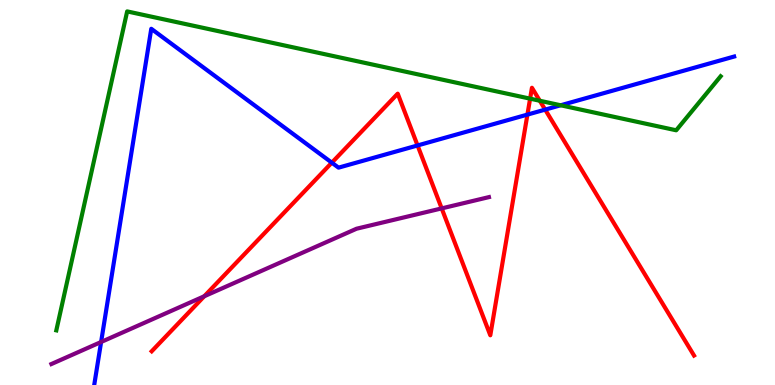[{'lines': ['blue', 'red'], 'intersections': [{'x': 4.28, 'y': 5.77}, {'x': 5.39, 'y': 6.22}, {'x': 6.81, 'y': 7.02}, {'x': 7.03, 'y': 7.15}]}, {'lines': ['green', 'red'], 'intersections': [{'x': 6.84, 'y': 7.44}, {'x': 6.97, 'y': 7.38}]}, {'lines': ['purple', 'red'], 'intersections': [{'x': 2.64, 'y': 2.3}, {'x': 5.7, 'y': 4.59}]}, {'lines': ['blue', 'green'], 'intersections': [{'x': 7.23, 'y': 7.27}]}, {'lines': ['blue', 'purple'], 'intersections': [{'x': 1.3, 'y': 1.12}]}, {'lines': ['green', 'purple'], 'intersections': []}]